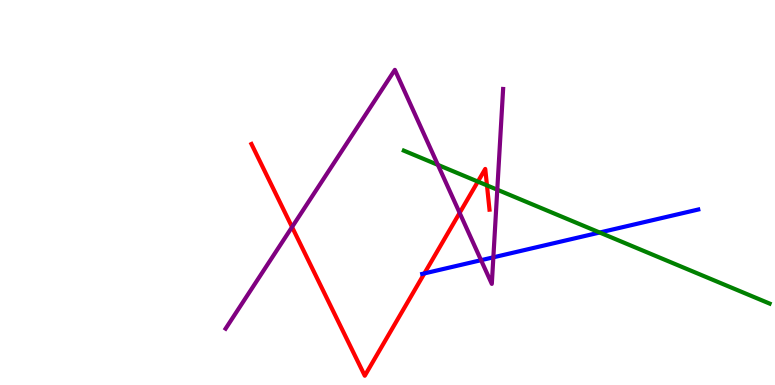[{'lines': ['blue', 'red'], 'intersections': [{'x': 5.48, 'y': 2.9}]}, {'lines': ['green', 'red'], 'intersections': [{'x': 6.17, 'y': 5.28}, {'x': 6.28, 'y': 5.18}]}, {'lines': ['purple', 'red'], 'intersections': [{'x': 3.77, 'y': 4.1}, {'x': 5.93, 'y': 4.47}]}, {'lines': ['blue', 'green'], 'intersections': [{'x': 7.74, 'y': 3.96}]}, {'lines': ['blue', 'purple'], 'intersections': [{'x': 6.21, 'y': 3.24}, {'x': 6.37, 'y': 3.32}]}, {'lines': ['green', 'purple'], 'intersections': [{'x': 5.65, 'y': 5.72}, {'x': 6.42, 'y': 5.07}]}]